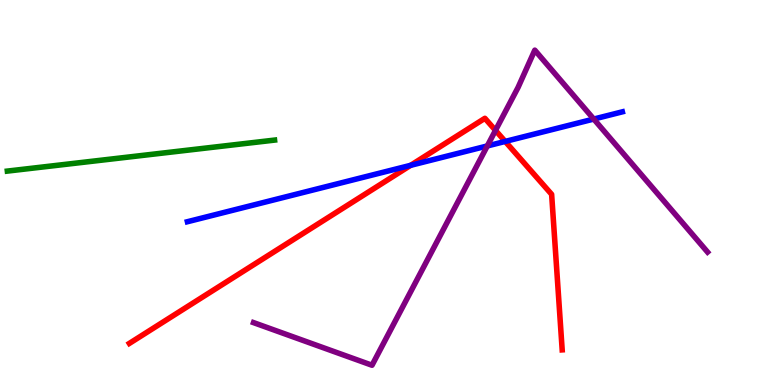[{'lines': ['blue', 'red'], 'intersections': [{'x': 5.3, 'y': 5.71}, {'x': 6.52, 'y': 6.33}]}, {'lines': ['green', 'red'], 'intersections': []}, {'lines': ['purple', 'red'], 'intersections': [{'x': 6.39, 'y': 6.61}]}, {'lines': ['blue', 'green'], 'intersections': []}, {'lines': ['blue', 'purple'], 'intersections': [{'x': 6.29, 'y': 6.21}, {'x': 7.66, 'y': 6.91}]}, {'lines': ['green', 'purple'], 'intersections': []}]